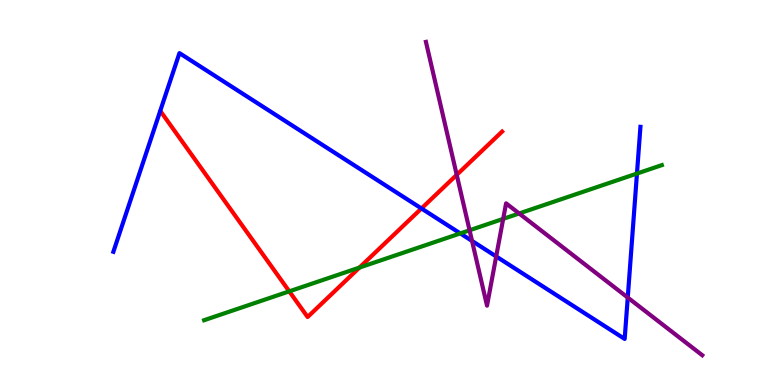[{'lines': ['blue', 'red'], 'intersections': [{'x': 5.44, 'y': 4.59}]}, {'lines': ['green', 'red'], 'intersections': [{'x': 3.73, 'y': 2.43}, {'x': 4.64, 'y': 3.05}]}, {'lines': ['purple', 'red'], 'intersections': [{'x': 5.89, 'y': 5.46}]}, {'lines': ['blue', 'green'], 'intersections': [{'x': 5.94, 'y': 3.94}, {'x': 8.22, 'y': 5.49}]}, {'lines': ['blue', 'purple'], 'intersections': [{'x': 6.09, 'y': 3.74}, {'x': 6.4, 'y': 3.34}, {'x': 8.1, 'y': 2.27}]}, {'lines': ['green', 'purple'], 'intersections': [{'x': 6.06, 'y': 4.02}, {'x': 6.49, 'y': 4.31}, {'x': 6.7, 'y': 4.46}]}]